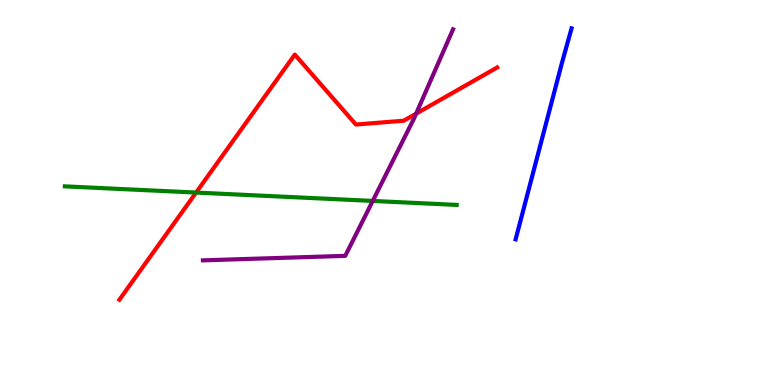[{'lines': ['blue', 'red'], 'intersections': []}, {'lines': ['green', 'red'], 'intersections': [{'x': 2.53, 'y': 5.0}]}, {'lines': ['purple', 'red'], 'intersections': [{'x': 5.37, 'y': 7.05}]}, {'lines': ['blue', 'green'], 'intersections': []}, {'lines': ['blue', 'purple'], 'intersections': []}, {'lines': ['green', 'purple'], 'intersections': [{'x': 4.81, 'y': 4.78}]}]